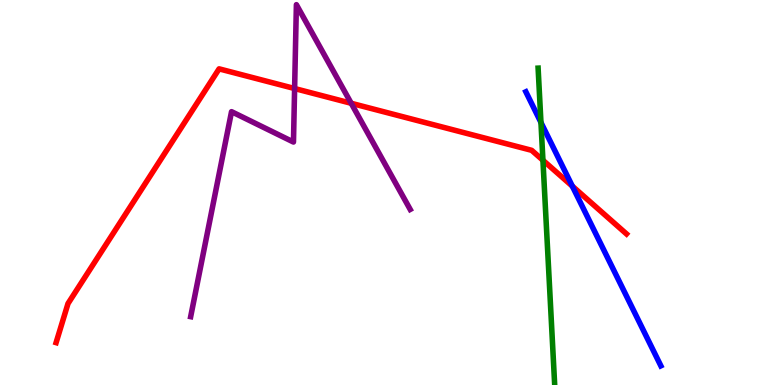[{'lines': ['blue', 'red'], 'intersections': [{'x': 7.39, 'y': 5.16}]}, {'lines': ['green', 'red'], 'intersections': [{'x': 7.01, 'y': 5.84}]}, {'lines': ['purple', 'red'], 'intersections': [{'x': 3.8, 'y': 7.7}, {'x': 4.53, 'y': 7.32}]}, {'lines': ['blue', 'green'], 'intersections': [{'x': 6.98, 'y': 6.82}]}, {'lines': ['blue', 'purple'], 'intersections': []}, {'lines': ['green', 'purple'], 'intersections': []}]